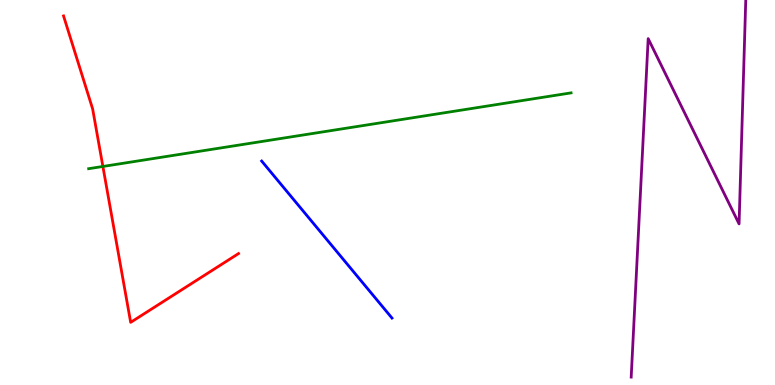[{'lines': ['blue', 'red'], 'intersections': []}, {'lines': ['green', 'red'], 'intersections': [{'x': 1.33, 'y': 5.68}]}, {'lines': ['purple', 'red'], 'intersections': []}, {'lines': ['blue', 'green'], 'intersections': []}, {'lines': ['blue', 'purple'], 'intersections': []}, {'lines': ['green', 'purple'], 'intersections': []}]